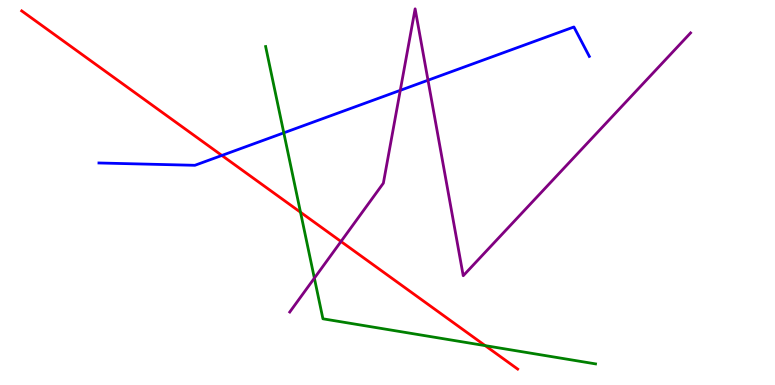[{'lines': ['blue', 'red'], 'intersections': [{'x': 2.86, 'y': 5.96}]}, {'lines': ['green', 'red'], 'intersections': [{'x': 3.88, 'y': 4.49}, {'x': 6.26, 'y': 1.02}]}, {'lines': ['purple', 'red'], 'intersections': [{'x': 4.4, 'y': 3.73}]}, {'lines': ['blue', 'green'], 'intersections': [{'x': 3.66, 'y': 6.55}]}, {'lines': ['blue', 'purple'], 'intersections': [{'x': 5.16, 'y': 7.65}, {'x': 5.52, 'y': 7.92}]}, {'lines': ['green', 'purple'], 'intersections': [{'x': 4.06, 'y': 2.78}]}]